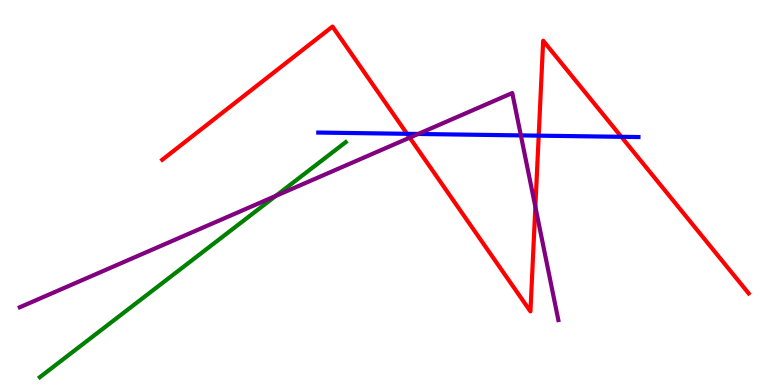[{'lines': ['blue', 'red'], 'intersections': [{'x': 5.25, 'y': 6.52}, {'x': 6.95, 'y': 6.48}, {'x': 8.02, 'y': 6.45}]}, {'lines': ['green', 'red'], 'intersections': []}, {'lines': ['purple', 'red'], 'intersections': [{'x': 5.29, 'y': 6.42}, {'x': 6.91, 'y': 4.63}]}, {'lines': ['blue', 'green'], 'intersections': []}, {'lines': ['blue', 'purple'], 'intersections': [{'x': 5.4, 'y': 6.52}, {'x': 6.72, 'y': 6.48}]}, {'lines': ['green', 'purple'], 'intersections': [{'x': 3.56, 'y': 4.91}]}]